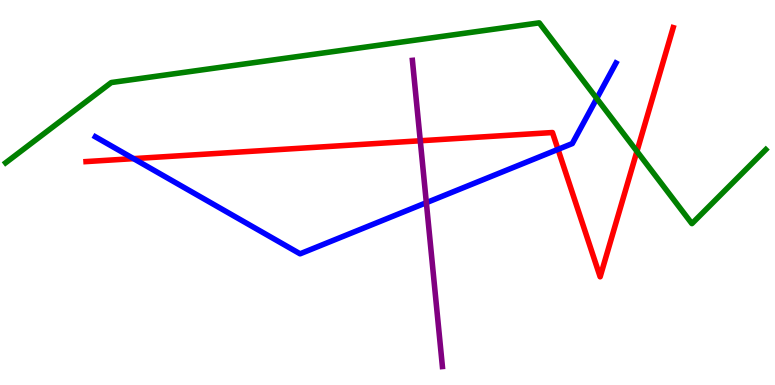[{'lines': ['blue', 'red'], 'intersections': [{'x': 1.72, 'y': 5.88}, {'x': 7.2, 'y': 6.12}]}, {'lines': ['green', 'red'], 'intersections': [{'x': 8.22, 'y': 6.07}]}, {'lines': ['purple', 'red'], 'intersections': [{'x': 5.42, 'y': 6.34}]}, {'lines': ['blue', 'green'], 'intersections': [{'x': 7.7, 'y': 7.44}]}, {'lines': ['blue', 'purple'], 'intersections': [{'x': 5.5, 'y': 4.74}]}, {'lines': ['green', 'purple'], 'intersections': []}]